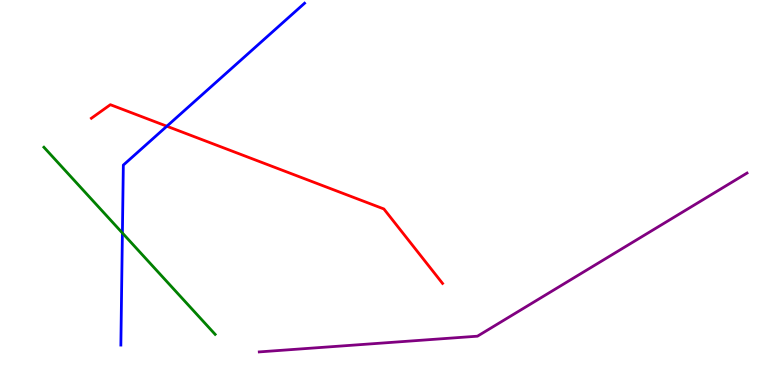[{'lines': ['blue', 'red'], 'intersections': [{'x': 2.15, 'y': 6.72}]}, {'lines': ['green', 'red'], 'intersections': []}, {'lines': ['purple', 'red'], 'intersections': []}, {'lines': ['blue', 'green'], 'intersections': [{'x': 1.58, 'y': 3.95}]}, {'lines': ['blue', 'purple'], 'intersections': []}, {'lines': ['green', 'purple'], 'intersections': []}]